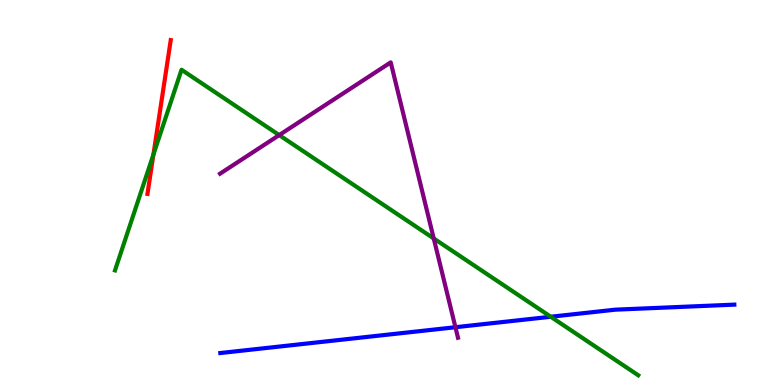[{'lines': ['blue', 'red'], 'intersections': []}, {'lines': ['green', 'red'], 'intersections': [{'x': 1.98, 'y': 5.99}]}, {'lines': ['purple', 'red'], 'intersections': []}, {'lines': ['blue', 'green'], 'intersections': [{'x': 7.11, 'y': 1.77}]}, {'lines': ['blue', 'purple'], 'intersections': [{'x': 5.88, 'y': 1.5}]}, {'lines': ['green', 'purple'], 'intersections': [{'x': 3.6, 'y': 6.49}, {'x': 5.6, 'y': 3.81}]}]